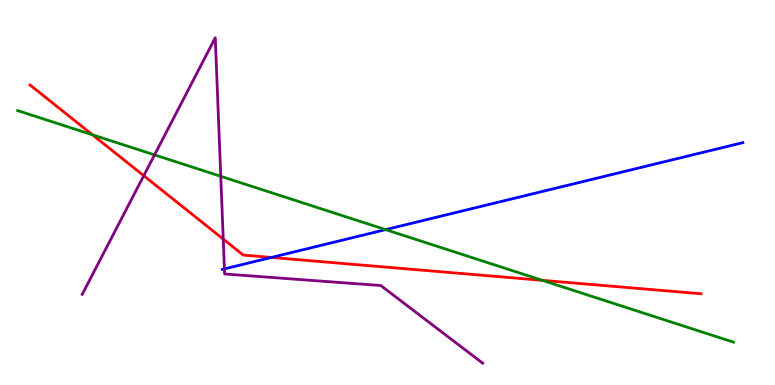[{'lines': ['blue', 'red'], 'intersections': [{'x': 3.5, 'y': 3.31}]}, {'lines': ['green', 'red'], 'intersections': [{'x': 1.19, 'y': 6.5}, {'x': 7.0, 'y': 2.72}]}, {'lines': ['purple', 'red'], 'intersections': [{'x': 1.85, 'y': 5.44}, {'x': 2.88, 'y': 3.79}]}, {'lines': ['blue', 'green'], 'intersections': [{'x': 4.98, 'y': 4.04}]}, {'lines': ['blue', 'purple'], 'intersections': [{'x': 2.9, 'y': 3.02}]}, {'lines': ['green', 'purple'], 'intersections': [{'x': 1.99, 'y': 5.98}, {'x': 2.85, 'y': 5.42}]}]